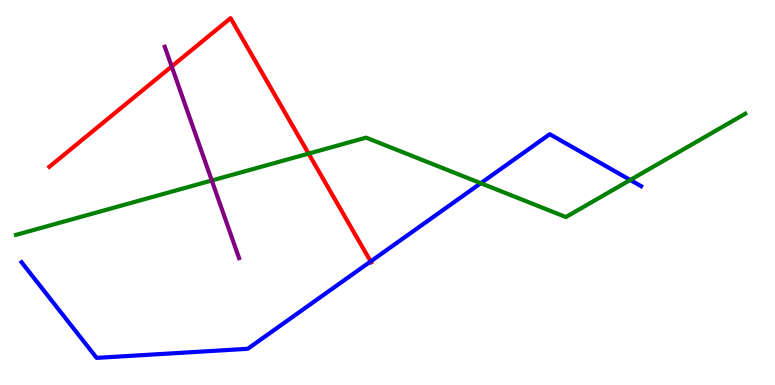[{'lines': ['blue', 'red'], 'intersections': [{'x': 4.78, 'y': 3.21}]}, {'lines': ['green', 'red'], 'intersections': [{'x': 3.98, 'y': 6.01}]}, {'lines': ['purple', 'red'], 'intersections': [{'x': 2.22, 'y': 8.27}]}, {'lines': ['blue', 'green'], 'intersections': [{'x': 6.2, 'y': 5.24}, {'x': 8.13, 'y': 5.33}]}, {'lines': ['blue', 'purple'], 'intersections': []}, {'lines': ['green', 'purple'], 'intersections': [{'x': 2.73, 'y': 5.31}]}]